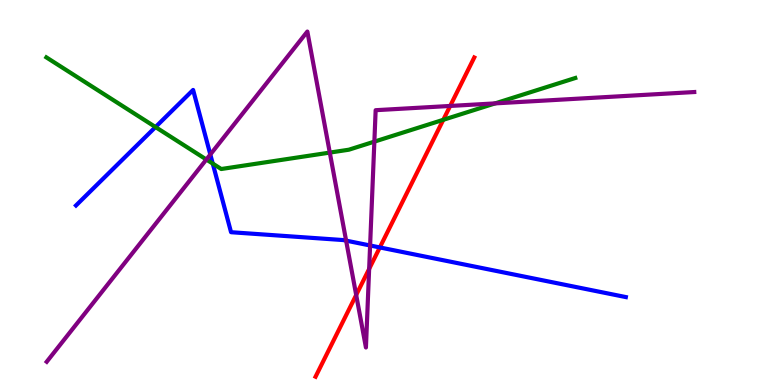[{'lines': ['blue', 'red'], 'intersections': [{'x': 4.9, 'y': 3.57}]}, {'lines': ['green', 'red'], 'intersections': [{'x': 5.72, 'y': 6.89}]}, {'lines': ['purple', 'red'], 'intersections': [{'x': 4.6, 'y': 2.34}, {'x': 4.76, 'y': 3.02}, {'x': 5.81, 'y': 7.25}]}, {'lines': ['blue', 'green'], 'intersections': [{'x': 2.01, 'y': 6.7}, {'x': 2.75, 'y': 5.75}]}, {'lines': ['blue', 'purple'], 'intersections': [{'x': 2.71, 'y': 5.99}, {'x': 4.47, 'y': 3.75}, {'x': 4.78, 'y': 3.62}]}, {'lines': ['green', 'purple'], 'intersections': [{'x': 2.66, 'y': 5.86}, {'x': 4.26, 'y': 6.04}, {'x': 4.83, 'y': 6.32}, {'x': 6.39, 'y': 7.31}]}]